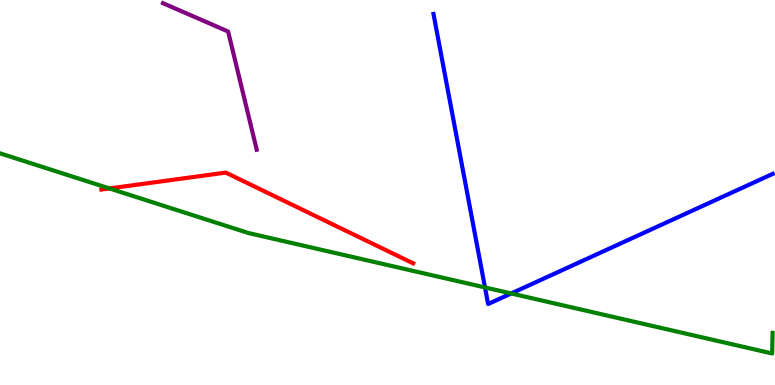[{'lines': ['blue', 'red'], 'intersections': []}, {'lines': ['green', 'red'], 'intersections': [{'x': 1.41, 'y': 5.11}]}, {'lines': ['purple', 'red'], 'intersections': []}, {'lines': ['blue', 'green'], 'intersections': [{'x': 6.26, 'y': 2.53}, {'x': 6.6, 'y': 2.38}]}, {'lines': ['blue', 'purple'], 'intersections': []}, {'lines': ['green', 'purple'], 'intersections': []}]